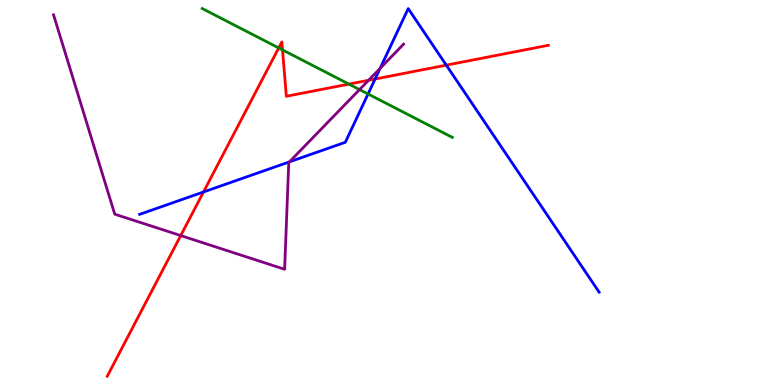[{'lines': ['blue', 'red'], 'intersections': [{'x': 2.63, 'y': 5.01}, {'x': 4.84, 'y': 7.95}, {'x': 5.76, 'y': 8.31}]}, {'lines': ['green', 'red'], 'intersections': [{'x': 3.6, 'y': 8.75}, {'x': 3.65, 'y': 8.7}, {'x': 4.5, 'y': 7.82}]}, {'lines': ['purple', 'red'], 'intersections': [{'x': 2.33, 'y': 3.88}, {'x': 4.76, 'y': 7.91}]}, {'lines': ['blue', 'green'], 'intersections': [{'x': 4.75, 'y': 7.56}]}, {'lines': ['blue', 'purple'], 'intersections': [{'x': 3.73, 'y': 5.8}, {'x': 4.9, 'y': 8.22}]}, {'lines': ['green', 'purple'], 'intersections': [{'x': 4.64, 'y': 7.67}]}]